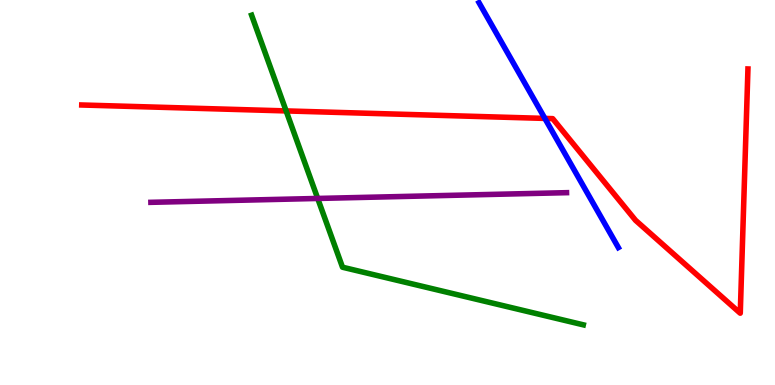[{'lines': ['blue', 'red'], 'intersections': [{'x': 7.03, 'y': 6.92}]}, {'lines': ['green', 'red'], 'intersections': [{'x': 3.69, 'y': 7.12}]}, {'lines': ['purple', 'red'], 'intersections': []}, {'lines': ['blue', 'green'], 'intersections': []}, {'lines': ['blue', 'purple'], 'intersections': []}, {'lines': ['green', 'purple'], 'intersections': [{'x': 4.1, 'y': 4.85}]}]